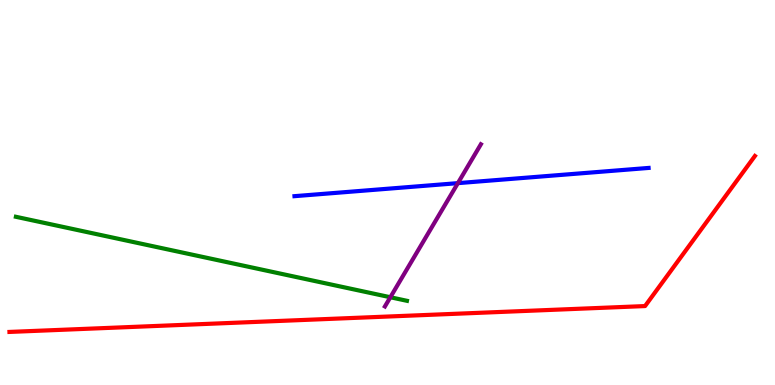[{'lines': ['blue', 'red'], 'intersections': []}, {'lines': ['green', 'red'], 'intersections': []}, {'lines': ['purple', 'red'], 'intersections': []}, {'lines': ['blue', 'green'], 'intersections': []}, {'lines': ['blue', 'purple'], 'intersections': [{'x': 5.91, 'y': 5.24}]}, {'lines': ['green', 'purple'], 'intersections': [{'x': 5.04, 'y': 2.28}]}]